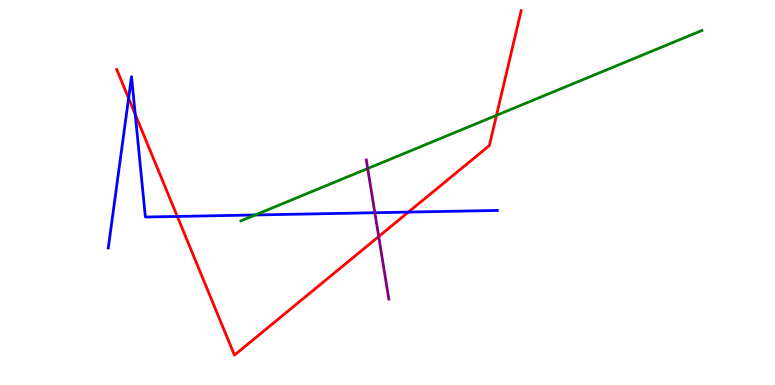[{'lines': ['blue', 'red'], 'intersections': [{'x': 1.66, 'y': 7.45}, {'x': 1.74, 'y': 7.03}, {'x': 2.29, 'y': 4.38}, {'x': 5.27, 'y': 4.49}]}, {'lines': ['green', 'red'], 'intersections': [{'x': 6.41, 'y': 7.0}]}, {'lines': ['purple', 'red'], 'intersections': [{'x': 4.89, 'y': 3.86}]}, {'lines': ['blue', 'green'], 'intersections': [{'x': 3.29, 'y': 4.42}]}, {'lines': ['blue', 'purple'], 'intersections': [{'x': 4.84, 'y': 4.47}]}, {'lines': ['green', 'purple'], 'intersections': [{'x': 4.74, 'y': 5.62}]}]